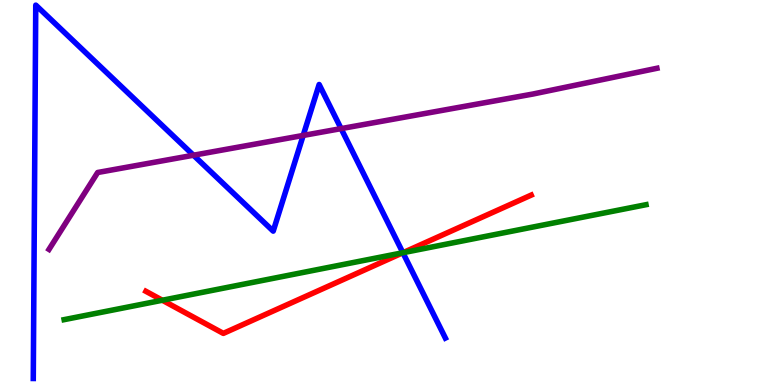[{'lines': ['blue', 'red'], 'intersections': [{'x': 5.2, 'y': 3.44}]}, {'lines': ['green', 'red'], 'intersections': [{'x': 2.09, 'y': 2.2}, {'x': 5.2, 'y': 3.44}]}, {'lines': ['purple', 'red'], 'intersections': []}, {'lines': ['blue', 'green'], 'intersections': [{'x': 5.2, 'y': 3.44}]}, {'lines': ['blue', 'purple'], 'intersections': [{'x': 2.5, 'y': 5.97}, {'x': 3.91, 'y': 6.48}, {'x': 4.4, 'y': 6.66}]}, {'lines': ['green', 'purple'], 'intersections': []}]